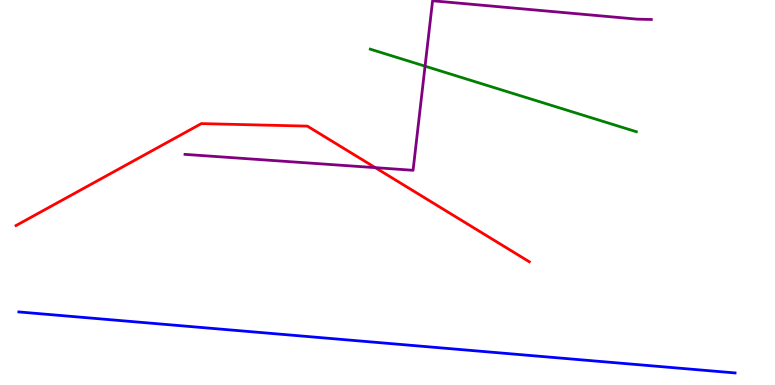[{'lines': ['blue', 'red'], 'intersections': []}, {'lines': ['green', 'red'], 'intersections': []}, {'lines': ['purple', 'red'], 'intersections': [{'x': 4.84, 'y': 5.65}]}, {'lines': ['blue', 'green'], 'intersections': []}, {'lines': ['blue', 'purple'], 'intersections': []}, {'lines': ['green', 'purple'], 'intersections': [{'x': 5.48, 'y': 8.28}]}]